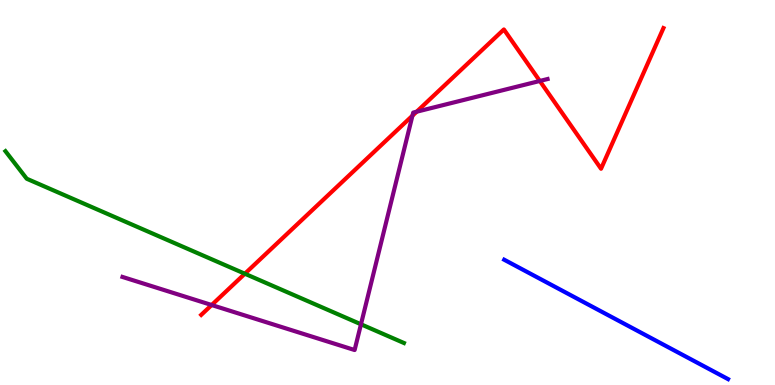[{'lines': ['blue', 'red'], 'intersections': []}, {'lines': ['green', 'red'], 'intersections': [{'x': 3.16, 'y': 2.89}]}, {'lines': ['purple', 'red'], 'intersections': [{'x': 2.73, 'y': 2.08}, {'x': 5.32, 'y': 7.0}, {'x': 5.38, 'y': 7.1}, {'x': 6.97, 'y': 7.9}]}, {'lines': ['blue', 'green'], 'intersections': []}, {'lines': ['blue', 'purple'], 'intersections': []}, {'lines': ['green', 'purple'], 'intersections': [{'x': 4.66, 'y': 1.58}]}]